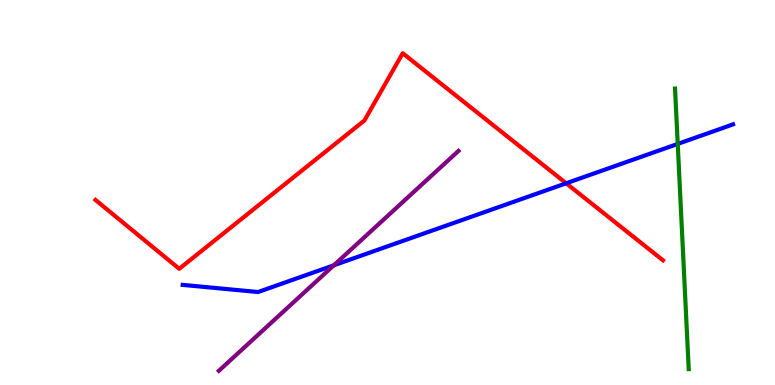[{'lines': ['blue', 'red'], 'intersections': [{'x': 7.31, 'y': 5.24}]}, {'lines': ['green', 'red'], 'intersections': []}, {'lines': ['purple', 'red'], 'intersections': []}, {'lines': ['blue', 'green'], 'intersections': [{'x': 8.74, 'y': 6.26}]}, {'lines': ['blue', 'purple'], 'intersections': [{'x': 4.31, 'y': 3.11}]}, {'lines': ['green', 'purple'], 'intersections': []}]